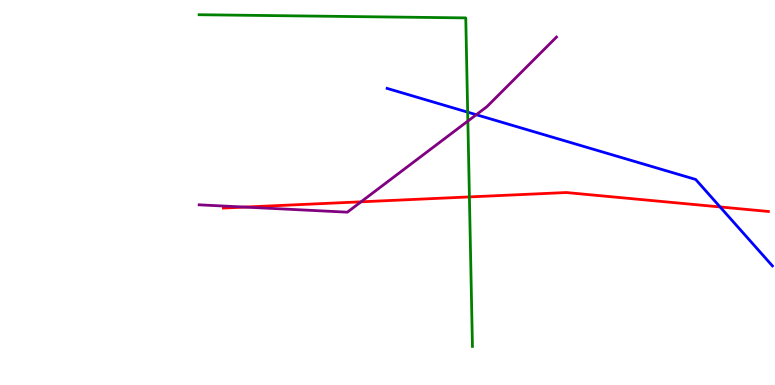[{'lines': ['blue', 'red'], 'intersections': [{'x': 9.29, 'y': 4.62}]}, {'lines': ['green', 'red'], 'intersections': [{'x': 6.06, 'y': 4.89}]}, {'lines': ['purple', 'red'], 'intersections': [{'x': 3.16, 'y': 4.62}, {'x': 4.66, 'y': 4.76}]}, {'lines': ['blue', 'green'], 'intersections': [{'x': 6.03, 'y': 7.09}]}, {'lines': ['blue', 'purple'], 'intersections': [{'x': 6.15, 'y': 7.02}]}, {'lines': ['green', 'purple'], 'intersections': [{'x': 6.04, 'y': 6.86}]}]